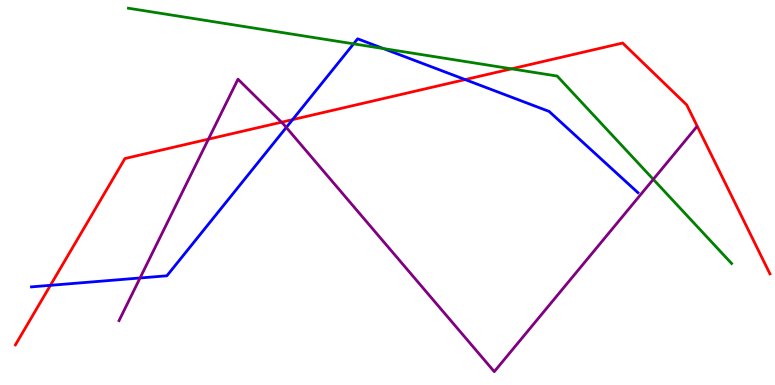[{'lines': ['blue', 'red'], 'intersections': [{'x': 0.651, 'y': 2.59}, {'x': 3.78, 'y': 6.89}, {'x': 6.0, 'y': 7.93}]}, {'lines': ['green', 'red'], 'intersections': [{'x': 6.6, 'y': 8.21}]}, {'lines': ['purple', 'red'], 'intersections': [{'x': 2.69, 'y': 6.39}, {'x': 3.63, 'y': 6.83}]}, {'lines': ['blue', 'green'], 'intersections': [{'x': 4.56, 'y': 8.86}, {'x': 4.95, 'y': 8.74}]}, {'lines': ['blue', 'purple'], 'intersections': [{'x': 1.81, 'y': 2.78}, {'x': 3.69, 'y': 6.69}]}, {'lines': ['green', 'purple'], 'intersections': [{'x': 8.43, 'y': 5.34}]}]